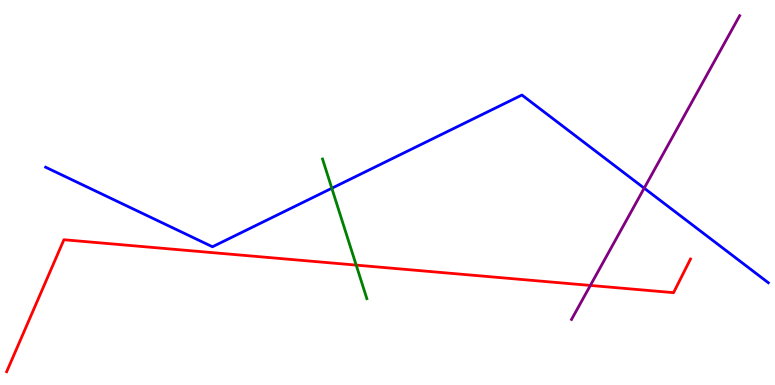[{'lines': ['blue', 'red'], 'intersections': []}, {'lines': ['green', 'red'], 'intersections': [{'x': 4.6, 'y': 3.11}]}, {'lines': ['purple', 'red'], 'intersections': [{'x': 7.62, 'y': 2.59}]}, {'lines': ['blue', 'green'], 'intersections': [{'x': 4.28, 'y': 5.11}]}, {'lines': ['blue', 'purple'], 'intersections': [{'x': 8.31, 'y': 5.11}]}, {'lines': ['green', 'purple'], 'intersections': []}]